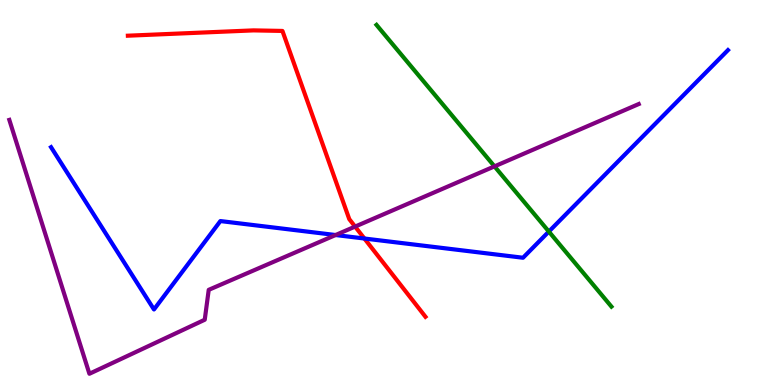[{'lines': ['blue', 'red'], 'intersections': [{'x': 4.7, 'y': 3.8}]}, {'lines': ['green', 'red'], 'intersections': []}, {'lines': ['purple', 'red'], 'intersections': [{'x': 4.58, 'y': 4.11}]}, {'lines': ['blue', 'green'], 'intersections': [{'x': 7.08, 'y': 3.99}]}, {'lines': ['blue', 'purple'], 'intersections': [{'x': 4.33, 'y': 3.9}]}, {'lines': ['green', 'purple'], 'intersections': [{'x': 6.38, 'y': 5.68}]}]